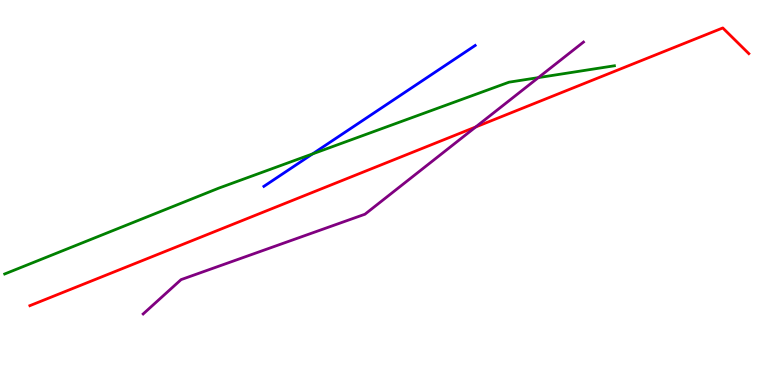[{'lines': ['blue', 'red'], 'intersections': []}, {'lines': ['green', 'red'], 'intersections': []}, {'lines': ['purple', 'red'], 'intersections': [{'x': 6.14, 'y': 6.7}]}, {'lines': ['blue', 'green'], 'intersections': [{'x': 4.03, 'y': 6.0}]}, {'lines': ['blue', 'purple'], 'intersections': []}, {'lines': ['green', 'purple'], 'intersections': [{'x': 6.95, 'y': 7.98}]}]